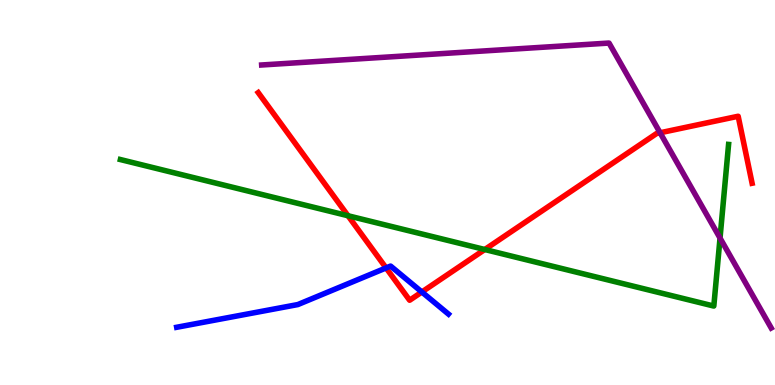[{'lines': ['blue', 'red'], 'intersections': [{'x': 4.98, 'y': 3.04}, {'x': 5.44, 'y': 2.42}]}, {'lines': ['green', 'red'], 'intersections': [{'x': 4.49, 'y': 4.4}, {'x': 6.26, 'y': 3.52}]}, {'lines': ['purple', 'red'], 'intersections': [{'x': 8.52, 'y': 6.55}]}, {'lines': ['blue', 'green'], 'intersections': []}, {'lines': ['blue', 'purple'], 'intersections': []}, {'lines': ['green', 'purple'], 'intersections': [{'x': 9.29, 'y': 3.82}]}]